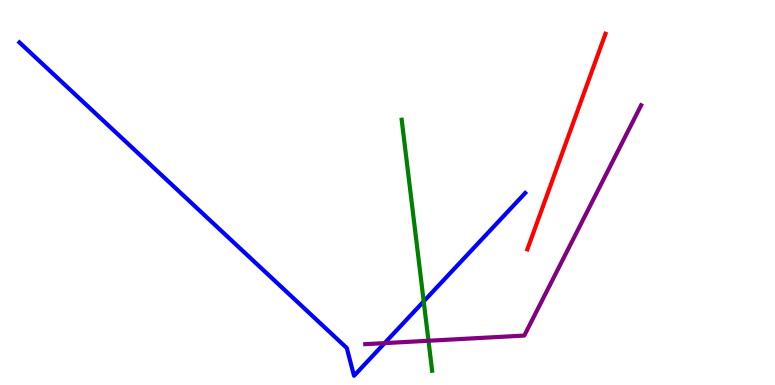[{'lines': ['blue', 'red'], 'intersections': []}, {'lines': ['green', 'red'], 'intersections': []}, {'lines': ['purple', 'red'], 'intersections': []}, {'lines': ['blue', 'green'], 'intersections': [{'x': 5.47, 'y': 2.17}]}, {'lines': ['blue', 'purple'], 'intersections': [{'x': 4.96, 'y': 1.09}]}, {'lines': ['green', 'purple'], 'intersections': [{'x': 5.53, 'y': 1.15}]}]